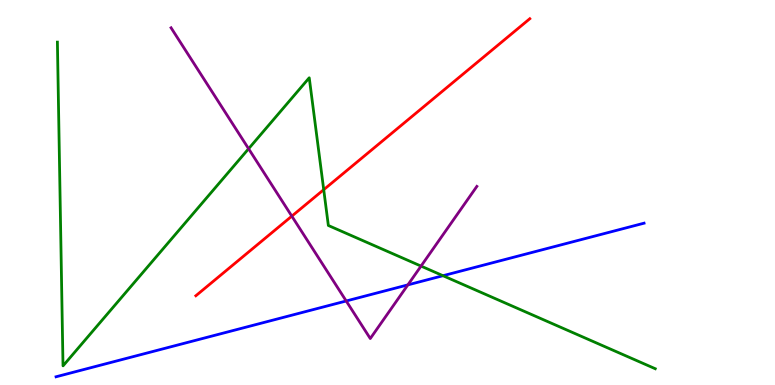[{'lines': ['blue', 'red'], 'intersections': []}, {'lines': ['green', 'red'], 'intersections': [{'x': 4.18, 'y': 5.07}]}, {'lines': ['purple', 'red'], 'intersections': [{'x': 3.77, 'y': 4.39}]}, {'lines': ['blue', 'green'], 'intersections': [{'x': 5.72, 'y': 2.84}]}, {'lines': ['blue', 'purple'], 'intersections': [{'x': 4.47, 'y': 2.18}, {'x': 5.26, 'y': 2.6}]}, {'lines': ['green', 'purple'], 'intersections': [{'x': 3.21, 'y': 6.14}, {'x': 5.43, 'y': 3.09}]}]